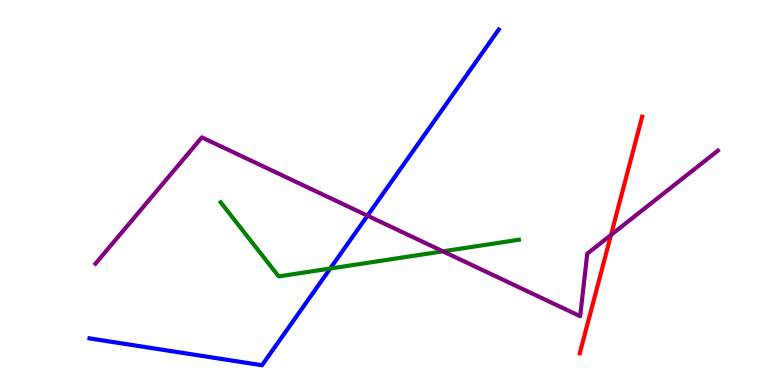[{'lines': ['blue', 'red'], 'intersections': []}, {'lines': ['green', 'red'], 'intersections': []}, {'lines': ['purple', 'red'], 'intersections': [{'x': 7.88, 'y': 3.9}]}, {'lines': ['blue', 'green'], 'intersections': [{'x': 4.26, 'y': 3.03}]}, {'lines': ['blue', 'purple'], 'intersections': [{'x': 4.74, 'y': 4.4}]}, {'lines': ['green', 'purple'], 'intersections': [{'x': 5.72, 'y': 3.47}]}]